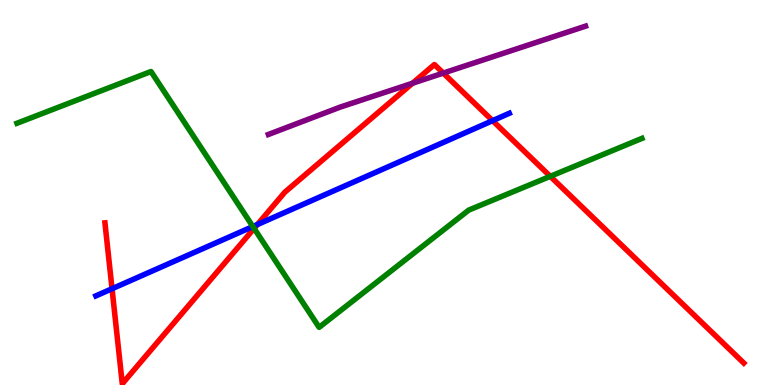[{'lines': ['blue', 'red'], 'intersections': [{'x': 1.45, 'y': 2.5}, {'x': 3.32, 'y': 4.17}, {'x': 6.36, 'y': 6.87}]}, {'lines': ['green', 'red'], 'intersections': [{'x': 3.28, 'y': 4.07}, {'x': 7.1, 'y': 5.42}]}, {'lines': ['purple', 'red'], 'intersections': [{'x': 5.32, 'y': 7.84}, {'x': 5.72, 'y': 8.1}]}, {'lines': ['blue', 'green'], 'intersections': [{'x': 3.26, 'y': 4.12}]}, {'lines': ['blue', 'purple'], 'intersections': []}, {'lines': ['green', 'purple'], 'intersections': []}]